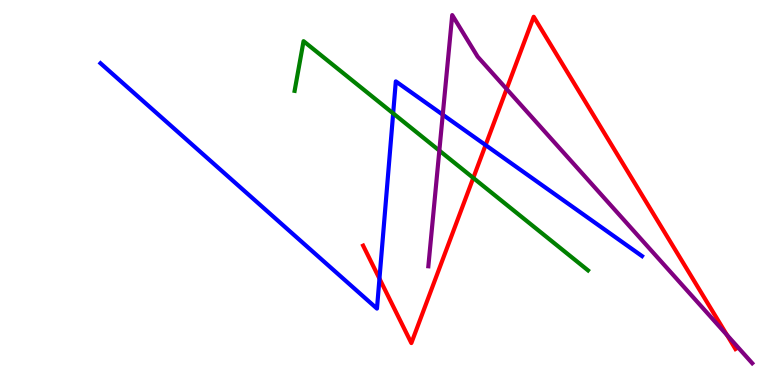[{'lines': ['blue', 'red'], 'intersections': [{'x': 4.9, 'y': 2.76}, {'x': 6.27, 'y': 6.23}]}, {'lines': ['green', 'red'], 'intersections': [{'x': 6.11, 'y': 5.38}]}, {'lines': ['purple', 'red'], 'intersections': [{'x': 6.54, 'y': 7.69}, {'x': 9.38, 'y': 1.3}]}, {'lines': ['blue', 'green'], 'intersections': [{'x': 5.07, 'y': 7.06}]}, {'lines': ['blue', 'purple'], 'intersections': [{'x': 5.71, 'y': 7.02}]}, {'lines': ['green', 'purple'], 'intersections': [{'x': 5.67, 'y': 6.09}]}]